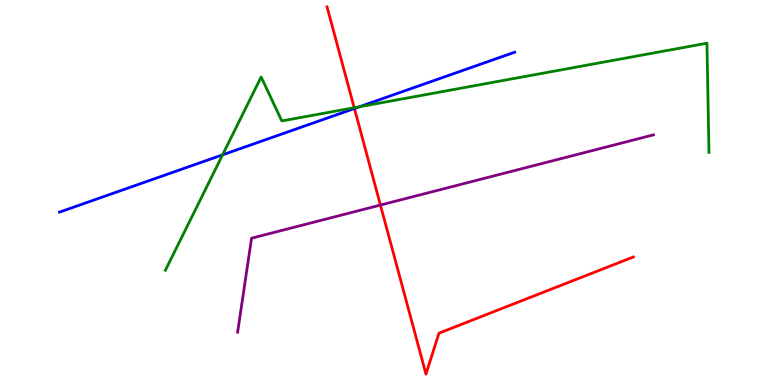[{'lines': ['blue', 'red'], 'intersections': [{'x': 4.57, 'y': 7.18}]}, {'lines': ['green', 'red'], 'intersections': [{'x': 4.57, 'y': 7.2}]}, {'lines': ['purple', 'red'], 'intersections': [{'x': 4.91, 'y': 4.67}]}, {'lines': ['blue', 'green'], 'intersections': [{'x': 2.87, 'y': 5.98}, {'x': 4.64, 'y': 7.23}]}, {'lines': ['blue', 'purple'], 'intersections': []}, {'lines': ['green', 'purple'], 'intersections': []}]